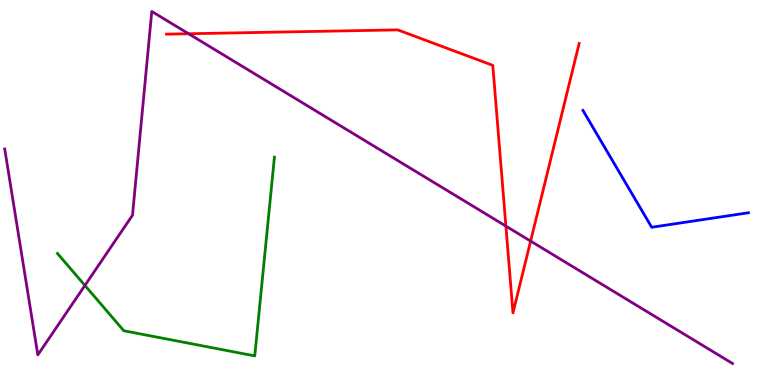[{'lines': ['blue', 'red'], 'intersections': []}, {'lines': ['green', 'red'], 'intersections': []}, {'lines': ['purple', 'red'], 'intersections': [{'x': 2.43, 'y': 9.12}, {'x': 6.53, 'y': 4.13}, {'x': 6.85, 'y': 3.74}]}, {'lines': ['blue', 'green'], 'intersections': []}, {'lines': ['blue', 'purple'], 'intersections': []}, {'lines': ['green', 'purple'], 'intersections': [{'x': 1.1, 'y': 2.59}]}]